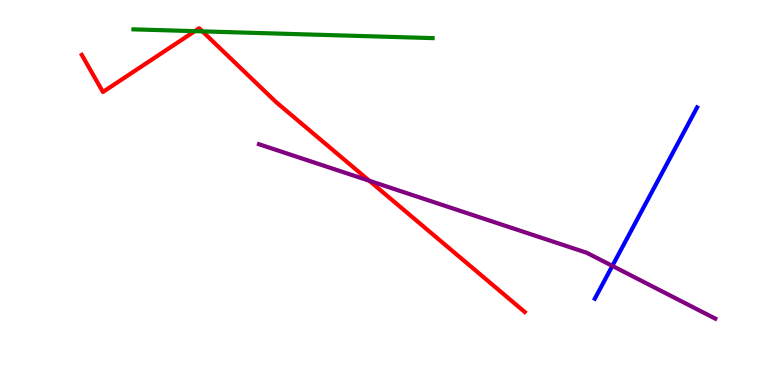[{'lines': ['blue', 'red'], 'intersections': []}, {'lines': ['green', 'red'], 'intersections': [{'x': 2.51, 'y': 9.19}, {'x': 2.61, 'y': 9.19}]}, {'lines': ['purple', 'red'], 'intersections': [{'x': 4.76, 'y': 5.31}]}, {'lines': ['blue', 'green'], 'intersections': []}, {'lines': ['blue', 'purple'], 'intersections': [{'x': 7.9, 'y': 3.09}]}, {'lines': ['green', 'purple'], 'intersections': []}]